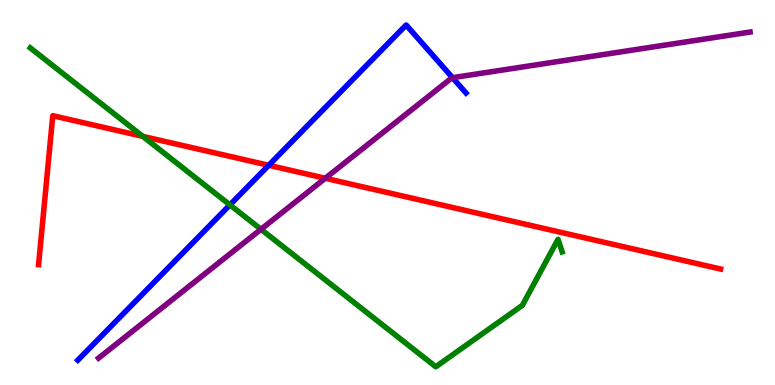[{'lines': ['blue', 'red'], 'intersections': [{'x': 3.47, 'y': 5.71}]}, {'lines': ['green', 'red'], 'intersections': [{'x': 1.84, 'y': 6.46}]}, {'lines': ['purple', 'red'], 'intersections': [{'x': 4.2, 'y': 5.37}]}, {'lines': ['blue', 'green'], 'intersections': [{'x': 2.97, 'y': 4.68}]}, {'lines': ['blue', 'purple'], 'intersections': [{'x': 5.84, 'y': 7.98}]}, {'lines': ['green', 'purple'], 'intersections': [{'x': 3.37, 'y': 4.04}]}]